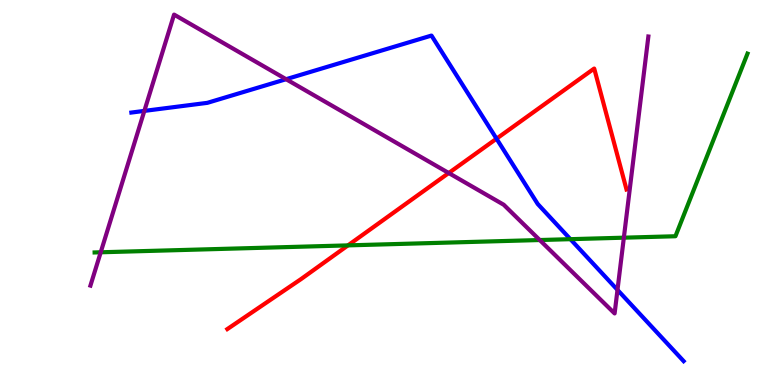[{'lines': ['blue', 'red'], 'intersections': [{'x': 6.41, 'y': 6.4}]}, {'lines': ['green', 'red'], 'intersections': [{'x': 4.49, 'y': 3.63}]}, {'lines': ['purple', 'red'], 'intersections': [{'x': 5.79, 'y': 5.51}]}, {'lines': ['blue', 'green'], 'intersections': [{'x': 7.36, 'y': 3.79}]}, {'lines': ['blue', 'purple'], 'intersections': [{'x': 1.86, 'y': 7.12}, {'x': 3.69, 'y': 7.94}, {'x': 7.97, 'y': 2.47}]}, {'lines': ['green', 'purple'], 'intersections': [{'x': 1.3, 'y': 3.45}, {'x': 6.96, 'y': 3.77}, {'x': 8.05, 'y': 3.83}]}]